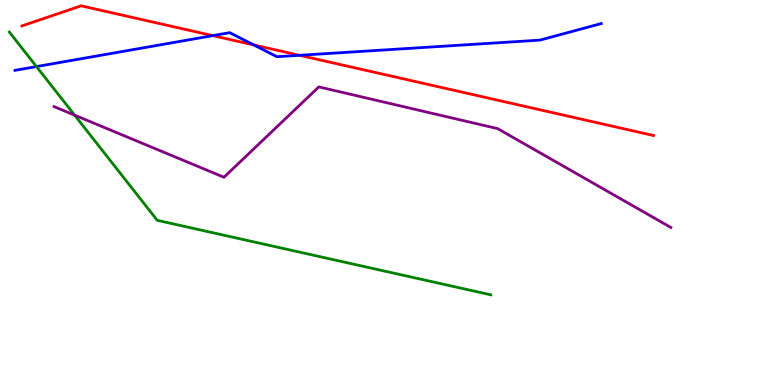[{'lines': ['blue', 'red'], 'intersections': [{'x': 2.75, 'y': 9.07}, {'x': 3.27, 'y': 8.83}, {'x': 3.86, 'y': 8.56}]}, {'lines': ['green', 'red'], 'intersections': []}, {'lines': ['purple', 'red'], 'intersections': []}, {'lines': ['blue', 'green'], 'intersections': [{'x': 0.471, 'y': 8.27}]}, {'lines': ['blue', 'purple'], 'intersections': []}, {'lines': ['green', 'purple'], 'intersections': [{'x': 0.963, 'y': 7.01}]}]